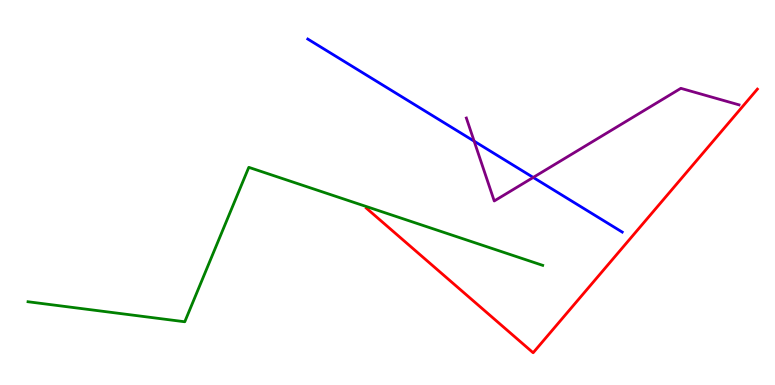[{'lines': ['blue', 'red'], 'intersections': []}, {'lines': ['green', 'red'], 'intersections': []}, {'lines': ['purple', 'red'], 'intersections': []}, {'lines': ['blue', 'green'], 'intersections': []}, {'lines': ['blue', 'purple'], 'intersections': [{'x': 6.12, 'y': 6.33}, {'x': 6.88, 'y': 5.39}]}, {'lines': ['green', 'purple'], 'intersections': []}]